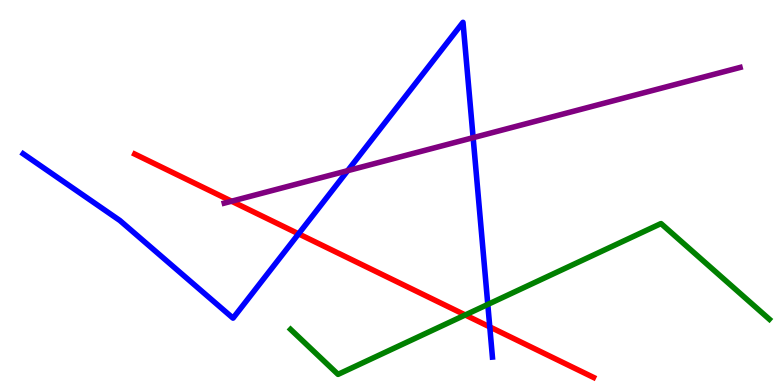[{'lines': ['blue', 'red'], 'intersections': [{'x': 3.85, 'y': 3.93}, {'x': 6.32, 'y': 1.51}]}, {'lines': ['green', 'red'], 'intersections': [{'x': 6.0, 'y': 1.82}]}, {'lines': ['purple', 'red'], 'intersections': [{'x': 2.99, 'y': 4.77}]}, {'lines': ['blue', 'green'], 'intersections': [{'x': 6.29, 'y': 2.09}]}, {'lines': ['blue', 'purple'], 'intersections': [{'x': 4.49, 'y': 5.57}, {'x': 6.1, 'y': 6.42}]}, {'lines': ['green', 'purple'], 'intersections': []}]